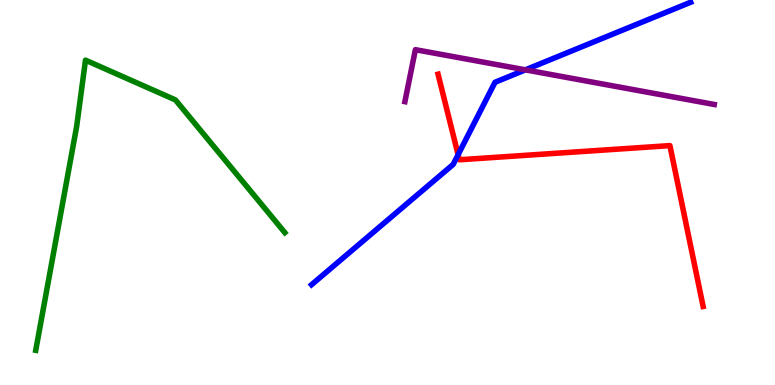[{'lines': ['blue', 'red'], 'intersections': [{'x': 5.91, 'y': 5.98}]}, {'lines': ['green', 'red'], 'intersections': []}, {'lines': ['purple', 'red'], 'intersections': []}, {'lines': ['blue', 'green'], 'intersections': []}, {'lines': ['blue', 'purple'], 'intersections': [{'x': 6.78, 'y': 8.19}]}, {'lines': ['green', 'purple'], 'intersections': []}]